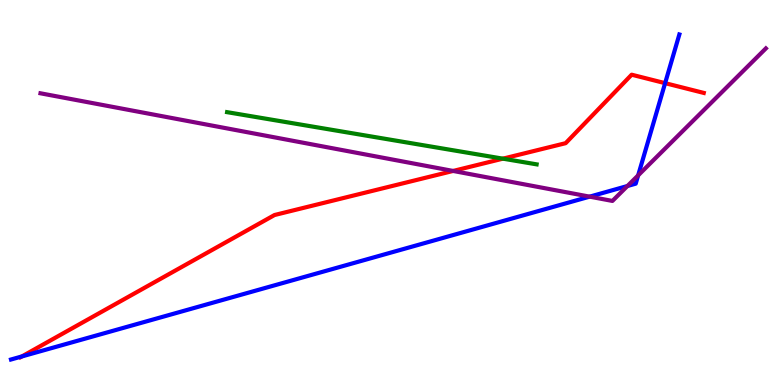[{'lines': ['blue', 'red'], 'intersections': [{'x': 0.282, 'y': 0.742}, {'x': 8.58, 'y': 7.84}]}, {'lines': ['green', 'red'], 'intersections': [{'x': 6.49, 'y': 5.88}]}, {'lines': ['purple', 'red'], 'intersections': [{'x': 5.85, 'y': 5.56}]}, {'lines': ['blue', 'green'], 'intersections': []}, {'lines': ['blue', 'purple'], 'intersections': [{'x': 7.61, 'y': 4.89}, {'x': 8.1, 'y': 5.17}, {'x': 8.23, 'y': 5.45}]}, {'lines': ['green', 'purple'], 'intersections': []}]